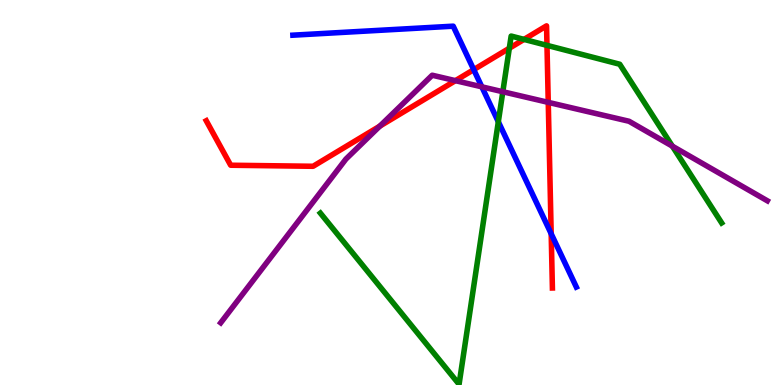[{'lines': ['blue', 'red'], 'intersections': [{'x': 6.11, 'y': 8.19}, {'x': 7.11, 'y': 3.93}]}, {'lines': ['green', 'red'], 'intersections': [{'x': 6.57, 'y': 8.75}, {'x': 6.76, 'y': 8.98}, {'x': 7.06, 'y': 8.82}]}, {'lines': ['purple', 'red'], 'intersections': [{'x': 4.9, 'y': 6.72}, {'x': 5.88, 'y': 7.91}, {'x': 7.07, 'y': 7.34}]}, {'lines': ['blue', 'green'], 'intersections': [{'x': 6.43, 'y': 6.84}]}, {'lines': ['blue', 'purple'], 'intersections': [{'x': 6.22, 'y': 7.74}]}, {'lines': ['green', 'purple'], 'intersections': [{'x': 6.49, 'y': 7.62}, {'x': 8.68, 'y': 6.2}]}]